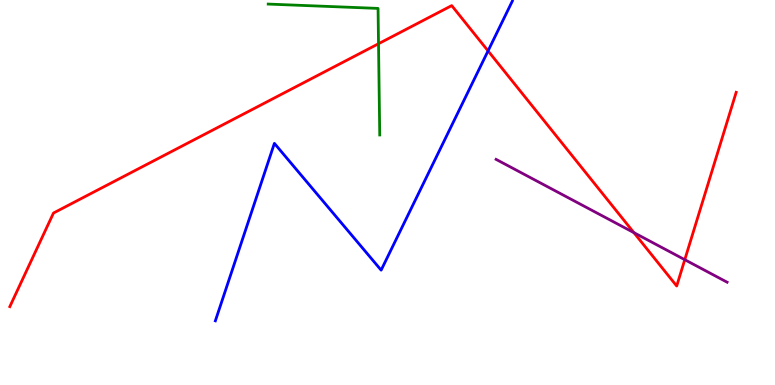[{'lines': ['blue', 'red'], 'intersections': [{'x': 6.3, 'y': 8.68}]}, {'lines': ['green', 'red'], 'intersections': [{'x': 4.88, 'y': 8.86}]}, {'lines': ['purple', 'red'], 'intersections': [{'x': 8.18, 'y': 3.96}, {'x': 8.84, 'y': 3.25}]}, {'lines': ['blue', 'green'], 'intersections': []}, {'lines': ['blue', 'purple'], 'intersections': []}, {'lines': ['green', 'purple'], 'intersections': []}]